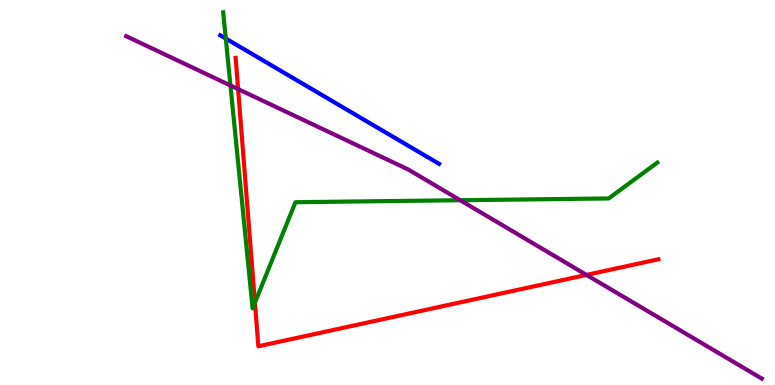[{'lines': ['blue', 'red'], 'intersections': []}, {'lines': ['green', 'red'], 'intersections': [{'x': 3.29, 'y': 2.14}]}, {'lines': ['purple', 'red'], 'intersections': [{'x': 3.07, 'y': 7.69}, {'x': 7.57, 'y': 2.86}]}, {'lines': ['blue', 'green'], 'intersections': [{'x': 2.91, 'y': 9.0}]}, {'lines': ['blue', 'purple'], 'intersections': []}, {'lines': ['green', 'purple'], 'intersections': [{'x': 2.97, 'y': 7.78}, {'x': 5.94, 'y': 4.8}]}]